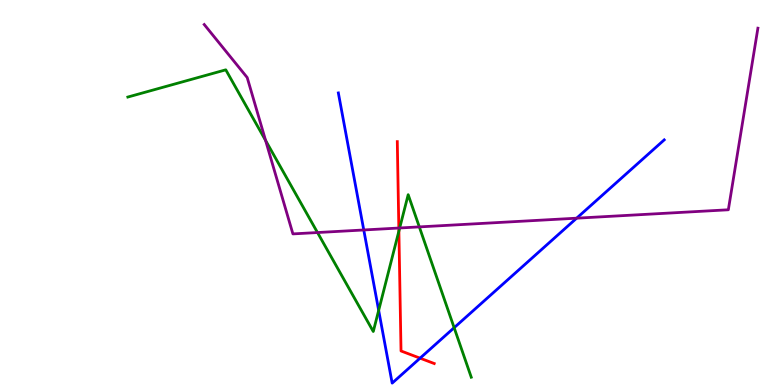[{'lines': ['blue', 'red'], 'intersections': [{'x': 5.42, 'y': 0.697}]}, {'lines': ['green', 'red'], 'intersections': [{'x': 5.15, 'y': 4.0}]}, {'lines': ['purple', 'red'], 'intersections': [{'x': 5.15, 'y': 4.08}]}, {'lines': ['blue', 'green'], 'intersections': [{'x': 4.89, 'y': 1.94}, {'x': 5.86, 'y': 1.49}]}, {'lines': ['blue', 'purple'], 'intersections': [{'x': 4.69, 'y': 4.03}, {'x': 7.44, 'y': 4.33}]}, {'lines': ['green', 'purple'], 'intersections': [{'x': 3.43, 'y': 6.35}, {'x': 4.1, 'y': 3.96}, {'x': 5.16, 'y': 4.08}, {'x': 5.41, 'y': 4.11}]}]